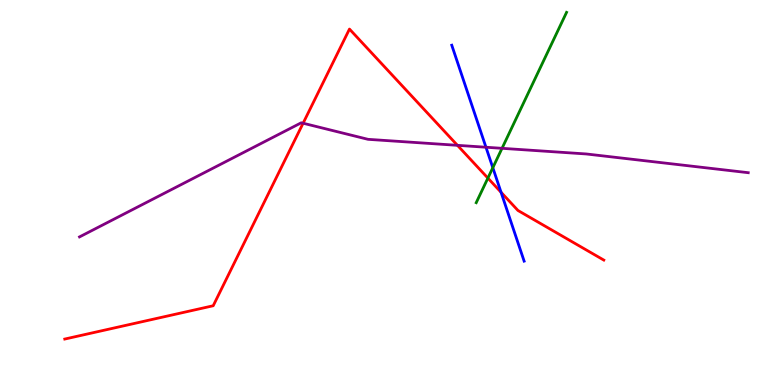[{'lines': ['blue', 'red'], 'intersections': [{'x': 6.47, 'y': 5.01}]}, {'lines': ['green', 'red'], 'intersections': [{'x': 6.3, 'y': 5.37}]}, {'lines': ['purple', 'red'], 'intersections': [{'x': 3.91, 'y': 6.8}, {'x': 5.9, 'y': 6.23}]}, {'lines': ['blue', 'green'], 'intersections': [{'x': 6.36, 'y': 5.64}]}, {'lines': ['blue', 'purple'], 'intersections': [{'x': 6.27, 'y': 6.18}]}, {'lines': ['green', 'purple'], 'intersections': [{'x': 6.48, 'y': 6.15}]}]